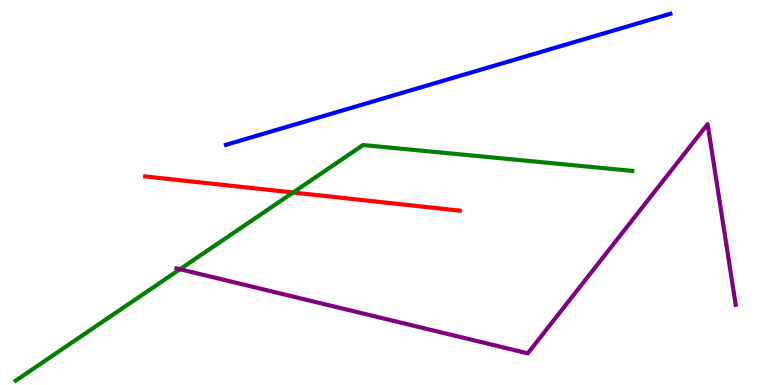[{'lines': ['blue', 'red'], 'intersections': []}, {'lines': ['green', 'red'], 'intersections': [{'x': 3.78, 'y': 5.0}]}, {'lines': ['purple', 'red'], 'intersections': []}, {'lines': ['blue', 'green'], 'intersections': []}, {'lines': ['blue', 'purple'], 'intersections': []}, {'lines': ['green', 'purple'], 'intersections': [{'x': 2.32, 'y': 3.01}]}]